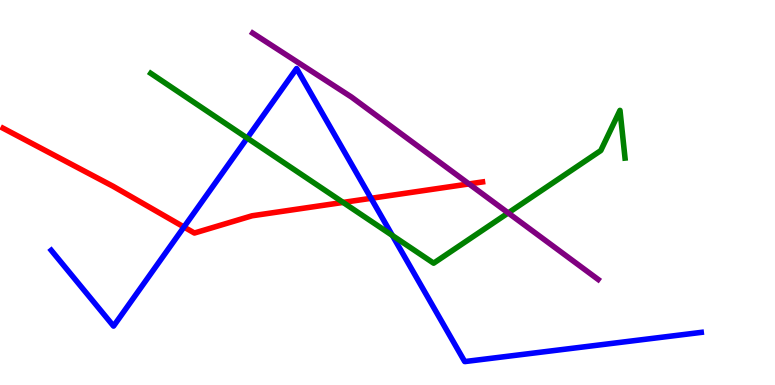[{'lines': ['blue', 'red'], 'intersections': [{'x': 2.37, 'y': 4.1}, {'x': 4.79, 'y': 4.85}]}, {'lines': ['green', 'red'], 'intersections': [{'x': 4.43, 'y': 4.74}]}, {'lines': ['purple', 'red'], 'intersections': [{'x': 6.05, 'y': 5.22}]}, {'lines': ['blue', 'green'], 'intersections': [{'x': 3.19, 'y': 6.41}, {'x': 5.06, 'y': 3.88}]}, {'lines': ['blue', 'purple'], 'intersections': []}, {'lines': ['green', 'purple'], 'intersections': [{'x': 6.56, 'y': 4.47}]}]